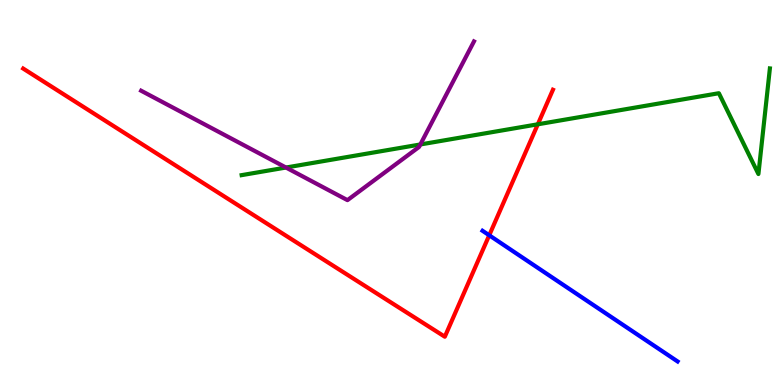[{'lines': ['blue', 'red'], 'intersections': [{'x': 6.31, 'y': 3.89}]}, {'lines': ['green', 'red'], 'intersections': [{'x': 6.94, 'y': 6.77}]}, {'lines': ['purple', 'red'], 'intersections': []}, {'lines': ['blue', 'green'], 'intersections': []}, {'lines': ['blue', 'purple'], 'intersections': []}, {'lines': ['green', 'purple'], 'intersections': [{'x': 3.69, 'y': 5.65}, {'x': 5.42, 'y': 6.25}]}]